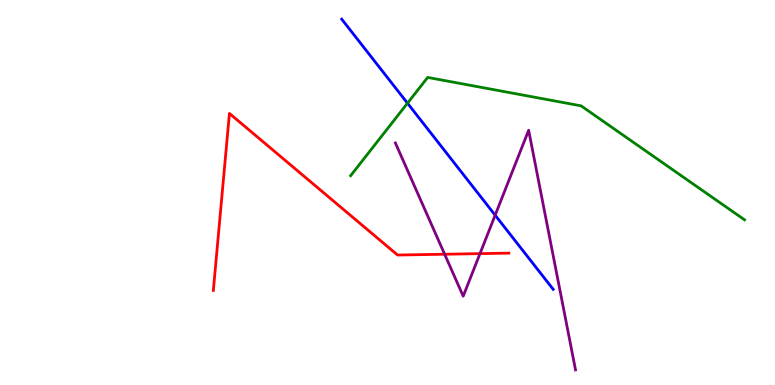[{'lines': ['blue', 'red'], 'intersections': []}, {'lines': ['green', 'red'], 'intersections': []}, {'lines': ['purple', 'red'], 'intersections': [{'x': 5.74, 'y': 3.4}, {'x': 6.19, 'y': 3.41}]}, {'lines': ['blue', 'green'], 'intersections': [{'x': 5.26, 'y': 7.32}]}, {'lines': ['blue', 'purple'], 'intersections': [{'x': 6.39, 'y': 4.41}]}, {'lines': ['green', 'purple'], 'intersections': []}]